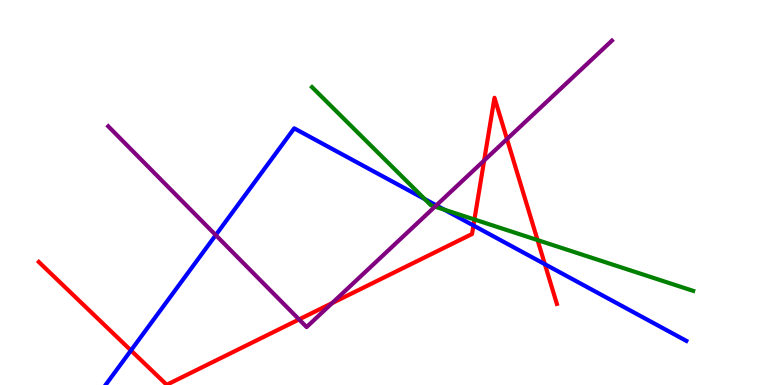[{'lines': ['blue', 'red'], 'intersections': [{'x': 1.69, 'y': 0.898}, {'x': 6.11, 'y': 4.14}, {'x': 7.03, 'y': 3.14}]}, {'lines': ['green', 'red'], 'intersections': [{'x': 6.12, 'y': 4.3}, {'x': 6.94, 'y': 3.76}]}, {'lines': ['purple', 'red'], 'intersections': [{'x': 3.86, 'y': 1.7}, {'x': 4.29, 'y': 2.13}, {'x': 6.25, 'y': 5.83}, {'x': 6.54, 'y': 6.39}]}, {'lines': ['blue', 'green'], 'intersections': [{'x': 5.48, 'y': 4.83}, {'x': 5.73, 'y': 4.56}]}, {'lines': ['blue', 'purple'], 'intersections': [{'x': 2.78, 'y': 3.89}, {'x': 5.63, 'y': 4.67}]}, {'lines': ['green', 'purple'], 'intersections': [{'x': 5.61, 'y': 4.63}]}]